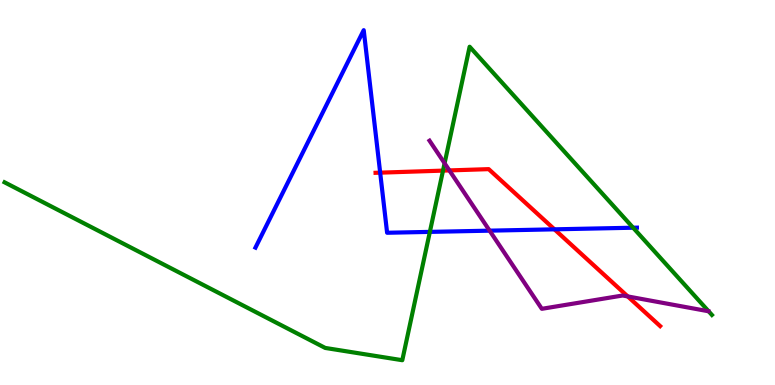[{'lines': ['blue', 'red'], 'intersections': [{'x': 4.91, 'y': 5.52}, {'x': 7.15, 'y': 4.04}]}, {'lines': ['green', 'red'], 'intersections': [{'x': 5.72, 'y': 5.57}]}, {'lines': ['purple', 'red'], 'intersections': [{'x': 5.8, 'y': 5.57}, {'x': 8.1, 'y': 2.3}]}, {'lines': ['blue', 'green'], 'intersections': [{'x': 5.55, 'y': 3.98}, {'x': 8.17, 'y': 4.09}]}, {'lines': ['blue', 'purple'], 'intersections': [{'x': 6.32, 'y': 4.01}]}, {'lines': ['green', 'purple'], 'intersections': [{'x': 5.74, 'y': 5.76}]}]